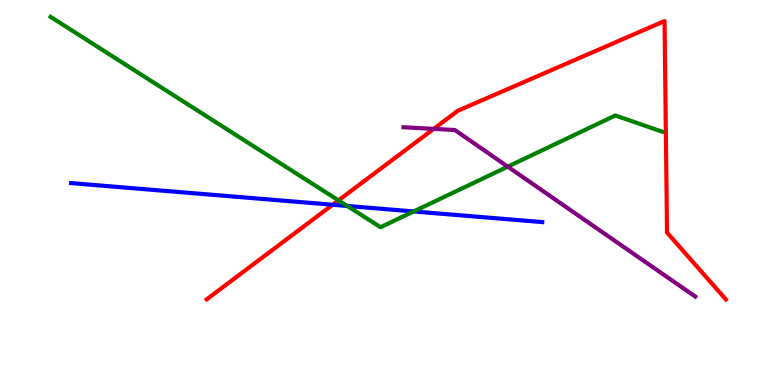[{'lines': ['blue', 'red'], 'intersections': [{'x': 4.29, 'y': 4.68}]}, {'lines': ['green', 'red'], 'intersections': [{'x': 4.37, 'y': 4.8}]}, {'lines': ['purple', 'red'], 'intersections': [{'x': 5.6, 'y': 6.65}]}, {'lines': ['blue', 'green'], 'intersections': [{'x': 4.48, 'y': 4.65}, {'x': 5.34, 'y': 4.51}]}, {'lines': ['blue', 'purple'], 'intersections': []}, {'lines': ['green', 'purple'], 'intersections': [{'x': 6.55, 'y': 5.67}]}]